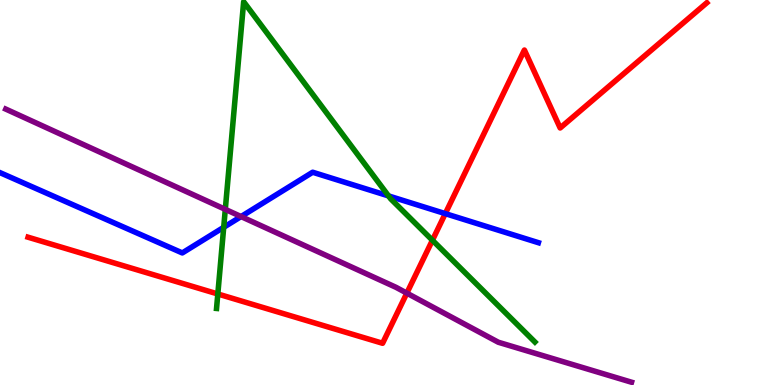[{'lines': ['blue', 'red'], 'intersections': [{'x': 5.75, 'y': 4.45}]}, {'lines': ['green', 'red'], 'intersections': [{'x': 2.81, 'y': 2.36}, {'x': 5.58, 'y': 3.76}]}, {'lines': ['purple', 'red'], 'intersections': [{'x': 5.25, 'y': 2.39}]}, {'lines': ['blue', 'green'], 'intersections': [{'x': 2.89, 'y': 4.1}, {'x': 5.01, 'y': 4.91}]}, {'lines': ['blue', 'purple'], 'intersections': [{'x': 3.11, 'y': 4.37}]}, {'lines': ['green', 'purple'], 'intersections': [{'x': 2.91, 'y': 4.56}]}]